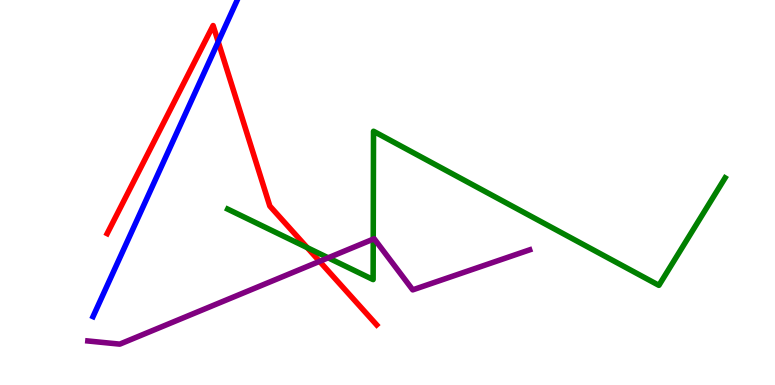[{'lines': ['blue', 'red'], 'intersections': [{'x': 2.82, 'y': 8.91}]}, {'lines': ['green', 'red'], 'intersections': [{'x': 3.96, 'y': 3.57}]}, {'lines': ['purple', 'red'], 'intersections': [{'x': 4.12, 'y': 3.21}]}, {'lines': ['blue', 'green'], 'intersections': []}, {'lines': ['blue', 'purple'], 'intersections': []}, {'lines': ['green', 'purple'], 'intersections': [{'x': 4.23, 'y': 3.3}, {'x': 4.82, 'y': 3.79}]}]